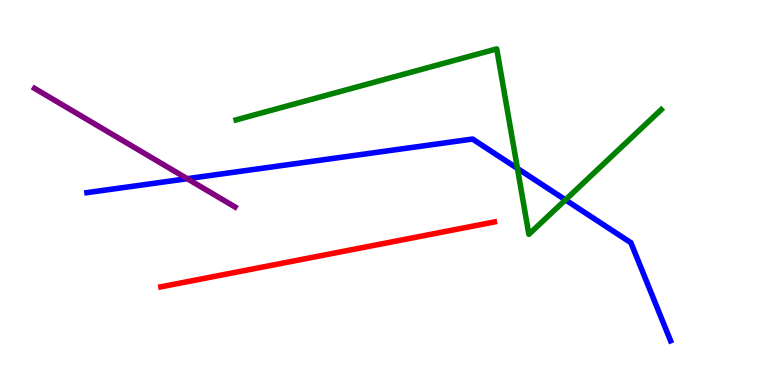[{'lines': ['blue', 'red'], 'intersections': []}, {'lines': ['green', 'red'], 'intersections': []}, {'lines': ['purple', 'red'], 'intersections': []}, {'lines': ['blue', 'green'], 'intersections': [{'x': 6.68, 'y': 5.62}, {'x': 7.3, 'y': 4.81}]}, {'lines': ['blue', 'purple'], 'intersections': [{'x': 2.42, 'y': 5.36}]}, {'lines': ['green', 'purple'], 'intersections': []}]